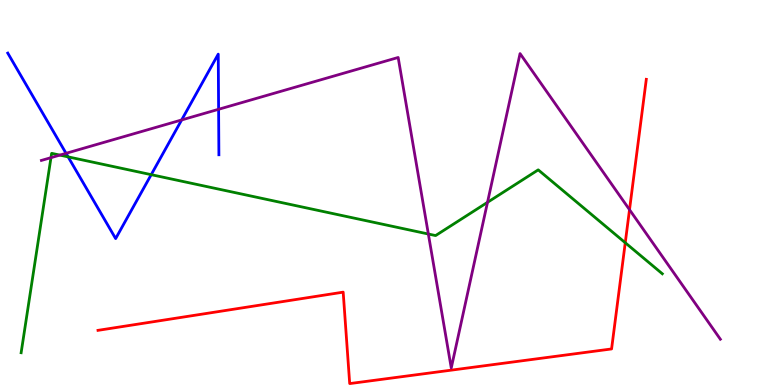[{'lines': ['blue', 'red'], 'intersections': []}, {'lines': ['green', 'red'], 'intersections': [{'x': 8.07, 'y': 3.7}]}, {'lines': ['purple', 'red'], 'intersections': [{'x': 8.12, 'y': 4.55}]}, {'lines': ['blue', 'green'], 'intersections': [{'x': 0.879, 'y': 5.93}, {'x': 1.95, 'y': 5.46}]}, {'lines': ['blue', 'purple'], 'intersections': [{'x': 0.852, 'y': 6.02}, {'x': 2.34, 'y': 6.88}, {'x': 2.82, 'y': 7.16}]}, {'lines': ['green', 'purple'], 'intersections': [{'x': 0.658, 'y': 5.9}, {'x': 0.772, 'y': 5.97}, {'x': 5.53, 'y': 3.92}, {'x': 6.29, 'y': 4.74}]}]